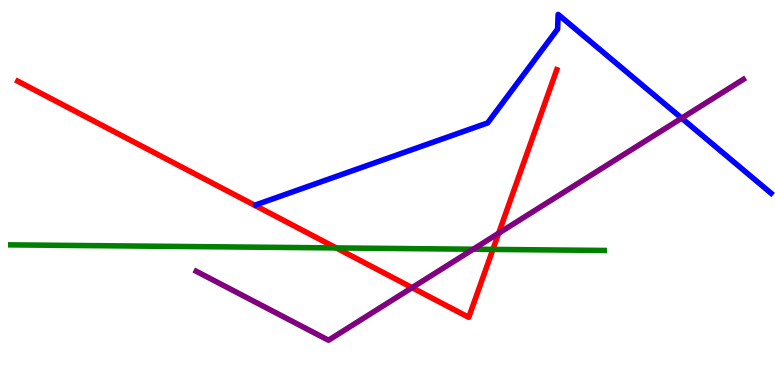[{'lines': ['blue', 'red'], 'intersections': []}, {'lines': ['green', 'red'], 'intersections': [{'x': 4.34, 'y': 3.56}, {'x': 6.36, 'y': 3.52}]}, {'lines': ['purple', 'red'], 'intersections': [{'x': 5.32, 'y': 2.53}, {'x': 6.43, 'y': 3.94}]}, {'lines': ['blue', 'green'], 'intersections': []}, {'lines': ['blue', 'purple'], 'intersections': [{'x': 8.8, 'y': 6.93}]}, {'lines': ['green', 'purple'], 'intersections': [{'x': 6.11, 'y': 3.53}]}]